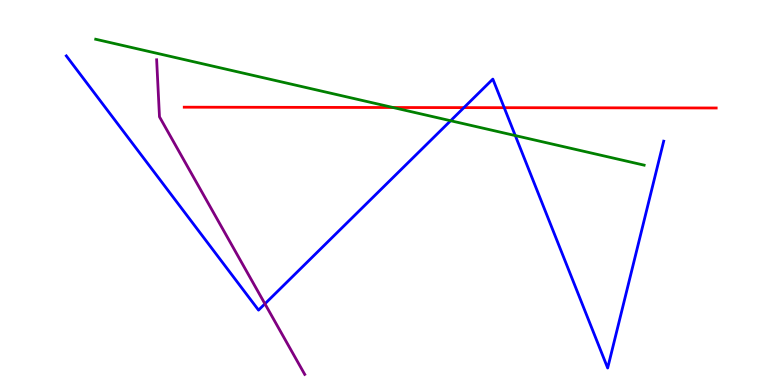[{'lines': ['blue', 'red'], 'intersections': [{'x': 5.99, 'y': 7.2}, {'x': 6.51, 'y': 7.2}]}, {'lines': ['green', 'red'], 'intersections': [{'x': 5.07, 'y': 7.21}]}, {'lines': ['purple', 'red'], 'intersections': []}, {'lines': ['blue', 'green'], 'intersections': [{'x': 5.81, 'y': 6.86}, {'x': 6.65, 'y': 6.48}]}, {'lines': ['blue', 'purple'], 'intersections': [{'x': 3.42, 'y': 2.11}]}, {'lines': ['green', 'purple'], 'intersections': []}]